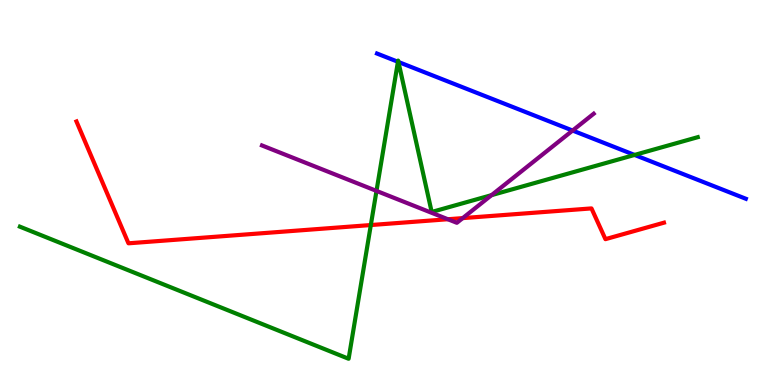[{'lines': ['blue', 'red'], 'intersections': []}, {'lines': ['green', 'red'], 'intersections': [{'x': 4.78, 'y': 4.15}]}, {'lines': ['purple', 'red'], 'intersections': [{'x': 5.78, 'y': 4.31}, {'x': 5.97, 'y': 4.33}]}, {'lines': ['blue', 'green'], 'intersections': [{'x': 5.13, 'y': 8.4}, {'x': 5.14, 'y': 8.39}, {'x': 8.19, 'y': 5.98}]}, {'lines': ['blue', 'purple'], 'intersections': [{'x': 7.39, 'y': 6.61}]}, {'lines': ['green', 'purple'], 'intersections': [{'x': 4.86, 'y': 5.04}, {'x': 6.34, 'y': 4.93}]}]